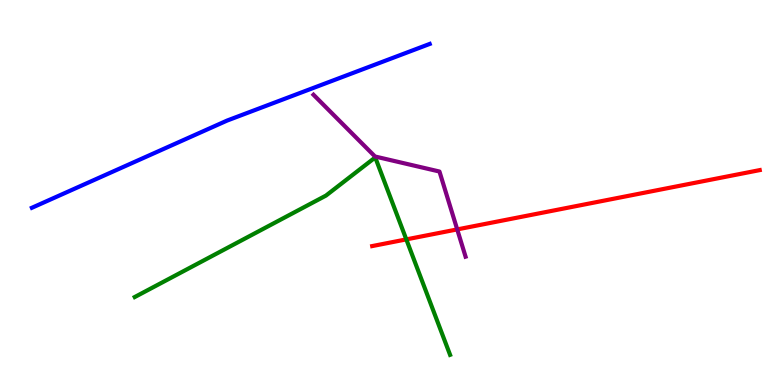[{'lines': ['blue', 'red'], 'intersections': []}, {'lines': ['green', 'red'], 'intersections': [{'x': 5.24, 'y': 3.78}]}, {'lines': ['purple', 'red'], 'intersections': [{'x': 5.9, 'y': 4.04}]}, {'lines': ['blue', 'green'], 'intersections': []}, {'lines': ['blue', 'purple'], 'intersections': []}, {'lines': ['green', 'purple'], 'intersections': []}]